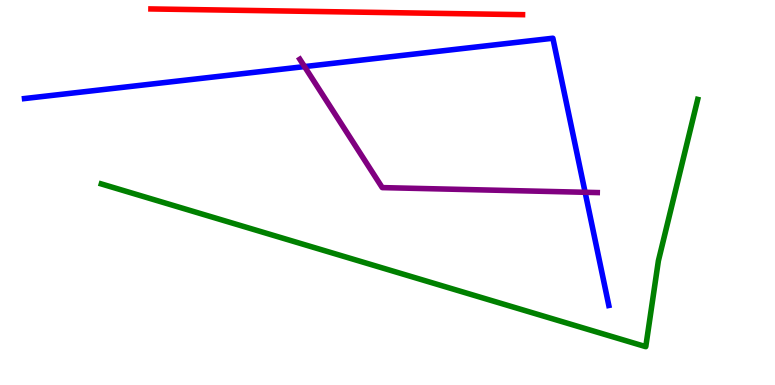[{'lines': ['blue', 'red'], 'intersections': []}, {'lines': ['green', 'red'], 'intersections': []}, {'lines': ['purple', 'red'], 'intersections': []}, {'lines': ['blue', 'green'], 'intersections': []}, {'lines': ['blue', 'purple'], 'intersections': [{'x': 3.93, 'y': 8.27}, {'x': 7.55, 'y': 5.01}]}, {'lines': ['green', 'purple'], 'intersections': []}]